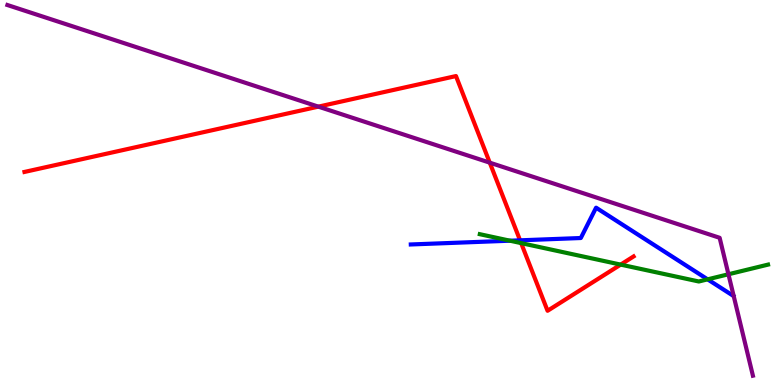[{'lines': ['blue', 'red'], 'intersections': [{'x': 6.71, 'y': 3.76}]}, {'lines': ['green', 'red'], 'intersections': [{'x': 6.72, 'y': 3.69}, {'x': 8.01, 'y': 3.13}]}, {'lines': ['purple', 'red'], 'intersections': [{'x': 4.11, 'y': 7.23}, {'x': 6.32, 'y': 5.77}]}, {'lines': ['blue', 'green'], 'intersections': [{'x': 6.58, 'y': 3.75}, {'x': 9.13, 'y': 2.74}]}, {'lines': ['blue', 'purple'], 'intersections': []}, {'lines': ['green', 'purple'], 'intersections': [{'x': 9.4, 'y': 2.88}]}]